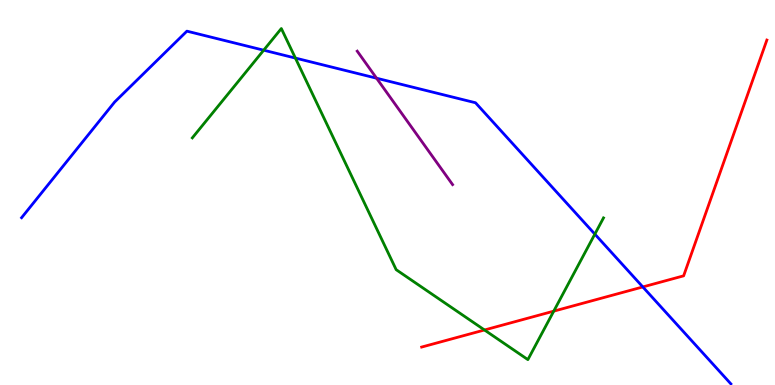[{'lines': ['blue', 'red'], 'intersections': [{'x': 8.29, 'y': 2.55}]}, {'lines': ['green', 'red'], 'intersections': [{'x': 6.25, 'y': 1.43}, {'x': 7.15, 'y': 1.92}]}, {'lines': ['purple', 'red'], 'intersections': []}, {'lines': ['blue', 'green'], 'intersections': [{'x': 3.4, 'y': 8.7}, {'x': 3.81, 'y': 8.49}, {'x': 7.68, 'y': 3.92}]}, {'lines': ['blue', 'purple'], 'intersections': [{'x': 4.86, 'y': 7.97}]}, {'lines': ['green', 'purple'], 'intersections': []}]